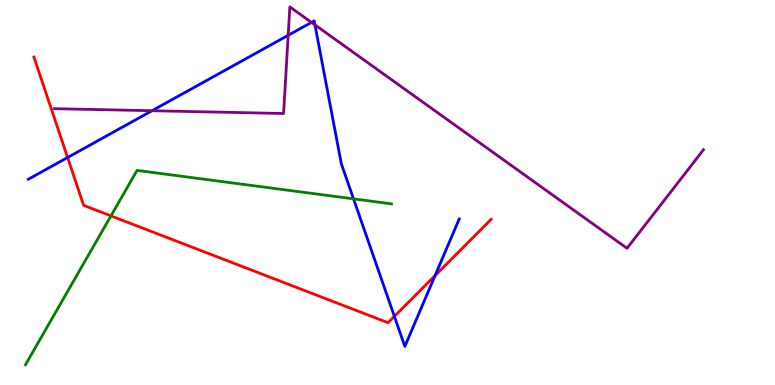[{'lines': ['blue', 'red'], 'intersections': [{'x': 0.872, 'y': 5.91}, {'x': 5.09, 'y': 1.78}, {'x': 5.61, 'y': 2.84}]}, {'lines': ['green', 'red'], 'intersections': [{'x': 1.43, 'y': 4.39}]}, {'lines': ['purple', 'red'], 'intersections': []}, {'lines': ['blue', 'green'], 'intersections': [{'x': 4.56, 'y': 4.83}]}, {'lines': ['blue', 'purple'], 'intersections': [{'x': 1.96, 'y': 7.12}, {'x': 3.72, 'y': 9.08}, {'x': 4.02, 'y': 9.42}, {'x': 4.06, 'y': 9.35}]}, {'lines': ['green', 'purple'], 'intersections': []}]